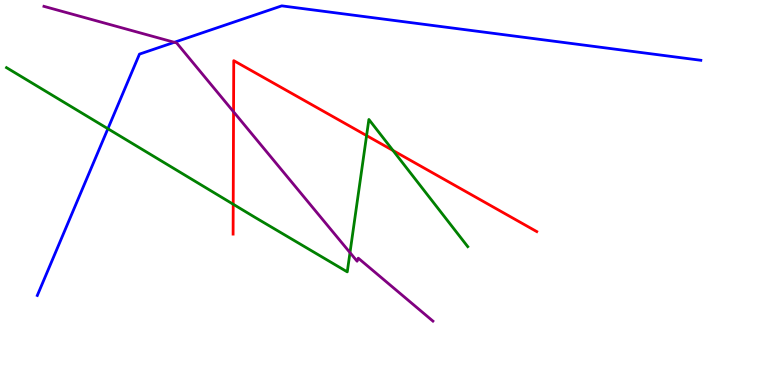[{'lines': ['blue', 'red'], 'intersections': []}, {'lines': ['green', 'red'], 'intersections': [{'x': 3.01, 'y': 4.7}, {'x': 4.73, 'y': 6.48}, {'x': 5.07, 'y': 6.09}]}, {'lines': ['purple', 'red'], 'intersections': [{'x': 3.01, 'y': 7.1}]}, {'lines': ['blue', 'green'], 'intersections': [{'x': 1.39, 'y': 6.66}]}, {'lines': ['blue', 'purple'], 'intersections': [{'x': 2.25, 'y': 8.9}]}, {'lines': ['green', 'purple'], 'intersections': [{'x': 4.52, 'y': 3.44}]}]